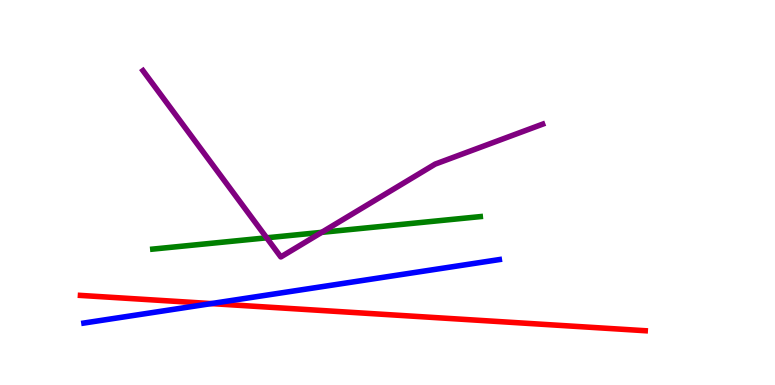[{'lines': ['blue', 'red'], 'intersections': [{'x': 2.73, 'y': 2.11}]}, {'lines': ['green', 'red'], 'intersections': []}, {'lines': ['purple', 'red'], 'intersections': []}, {'lines': ['blue', 'green'], 'intersections': []}, {'lines': ['blue', 'purple'], 'intersections': []}, {'lines': ['green', 'purple'], 'intersections': [{'x': 3.44, 'y': 3.82}, {'x': 4.15, 'y': 3.97}]}]